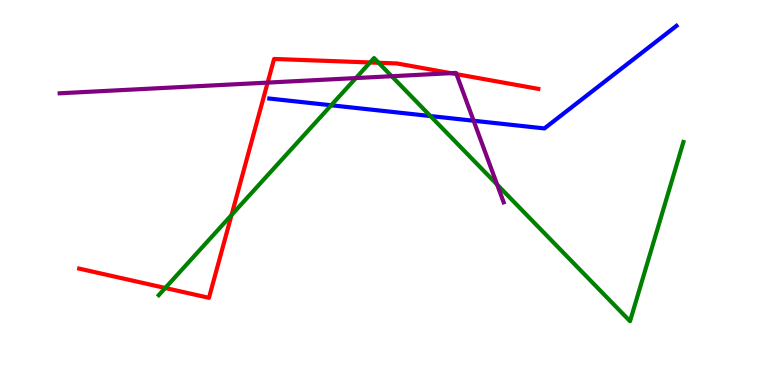[{'lines': ['blue', 'red'], 'intersections': []}, {'lines': ['green', 'red'], 'intersections': [{'x': 2.13, 'y': 2.52}, {'x': 2.99, 'y': 4.42}, {'x': 4.77, 'y': 8.38}, {'x': 4.89, 'y': 8.37}]}, {'lines': ['purple', 'red'], 'intersections': [{'x': 3.45, 'y': 7.85}, {'x': 5.82, 'y': 8.1}, {'x': 5.89, 'y': 8.07}]}, {'lines': ['blue', 'green'], 'intersections': [{'x': 4.27, 'y': 7.27}, {'x': 5.55, 'y': 6.99}]}, {'lines': ['blue', 'purple'], 'intersections': [{'x': 6.11, 'y': 6.86}]}, {'lines': ['green', 'purple'], 'intersections': [{'x': 4.59, 'y': 7.97}, {'x': 5.05, 'y': 8.02}, {'x': 6.41, 'y': 5.21}]}]